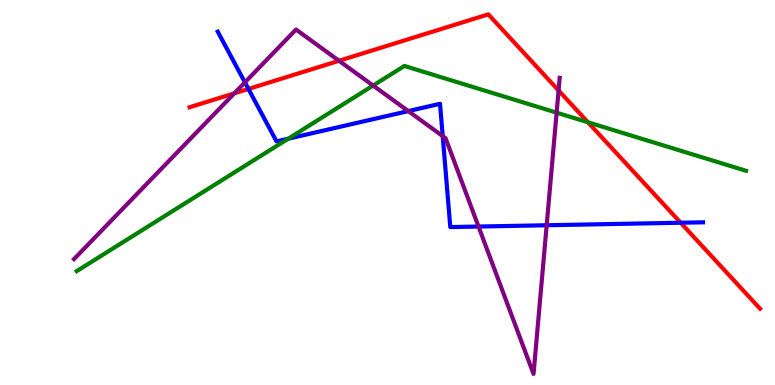[{'lines': ['blue', 'red'], 'intersections': [{'x': 3.21, 'y': 7.69}, {'x': 8.78, 'y': 4.21}]}, {'lines': ['green', 'red'], 'intersections': [{'x': 7.59, 'y': 6.82}]}, {'lines': ['purple', 'red'], 'intersections': [{'x': 3.02, 'y': 7.58}, {'x': 4.37, 'y': 8.42}, {'x': 7.21, 'y': 7.65}]}, {'lines': ['blue', 'green'], 'intersections': [{'x': 3.72, 'y': 6.4}]}, {'lines': ['blue', 'purple'], 'intersections': [{'x': 3.16, 'y': 7.86}, {'x': 5.27, 'y': 7.11}, {'x': 5.71, 'y': 6.46}, {'x': 6.17, 'y': 4.12}, {'x': 7.05, 'y': 4.15}]}, {'lines': ['green', 'purple'], 'intersections': [{'x': 4.81, 'y': 7.78}, {'x': 7.18, 'y': 7.07}]}]